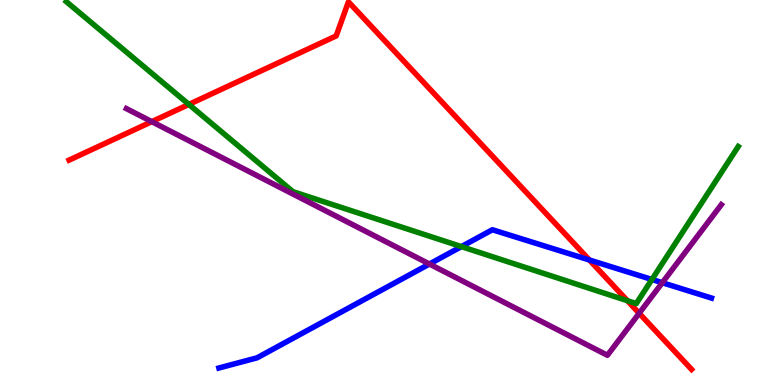[{'lines': ['blue', 'red'], 'intersections': [{'x': 7.61, 'y': 3.25}]}, {'lines': ['green', 'red'], 'intersections': [{'x': 2.44, 'y': 7.29}, {'x': 8.1, 'y': 2.19}]}, {'lines': ['purple', 'red'], 'intersections': [{'x': 1.96, 'y': 6.84}, {'x': 8.25, 'y': 1.86}]}, {'lines': ['blue', 'green'], 'intersections': [{'x': 5.95, 'y': 3.59}, {'x': 8.41, 'y': 2.74}]}, {'lines': ['blue', 'purple'], 'intersections': [{'x': 5.54, 'y': 3.14}, {'x': 8.55, 'y': 2.66}]}, {'lines': ['green', 'purple'], 'intersections': []}]